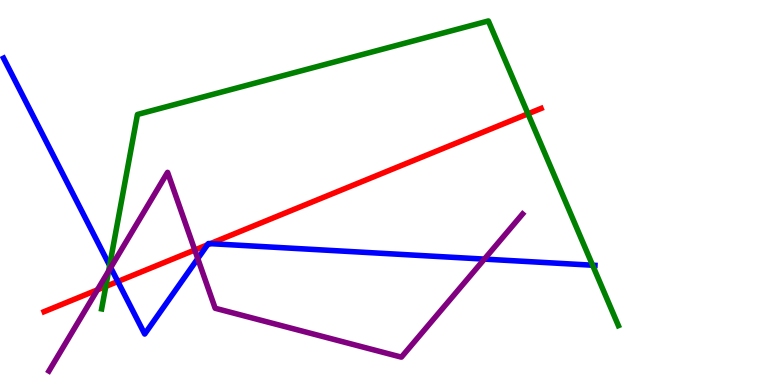[{'lines': ['blue', 'red'], 'intersections': [{'x': 1.52, 'y': 2.69}, {'x': 2.68, 'y': 3.64}, {'x': 2.71, 'y': 3.67}]}, {'lines': ['green', 'red'], 'intersections': [{'x': 1.36, 'y': 2.56}, {'x': 6.81, 'y': 7.04}]}, {'lines': ['purple', 'red'], 'intersections': [{'x': 1.26, 'y': 2.47}, {'x': 2.51, 'y': 3.51}]}, {'lines': ['blue', 'green'], 'intersections': [{'x': 1.41, 'y': 3.1}, {'x': 7.65, 'y': 3.11}]}, {'lines': ['blue', 'purple'], 'intersections': [{'x': 1.43, 'y': 3.05}, {'x': 2.55, 'y': 3.28}, {'x': 6.25, 'y': 3.27}]}, {'lines': ['green', 'purple'], 'intersections': [{'x': 1.4, 'y': 2.96}]}]